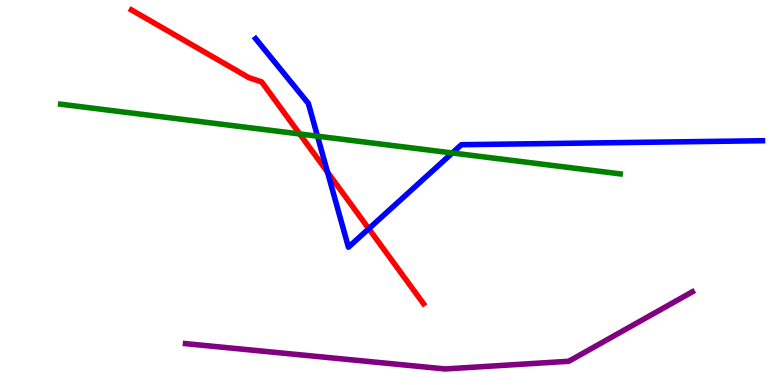[{'lines': ['blue', 'red'], 'intersections': [{'x': 4.23, 'y': 5.53}, {'x': 4.76, 'y': 4.06}]}, {'lines': ['green', 'red'], 'intersections': [{'x': 3.87, 'y': 6.52}]}, {'lines': ['purple', 'red'], 'intersections': []}, {'lines': ['blue', 'green'], 'intersections': [{'x': 4.1, 'y': 6.46}, {'x': 5.84, 'y': 6.03}]}, {'lines': ['blue', 'purple'], 'intersections': []}, {'lines': ['green', 'purple'], 'intersections': []}]